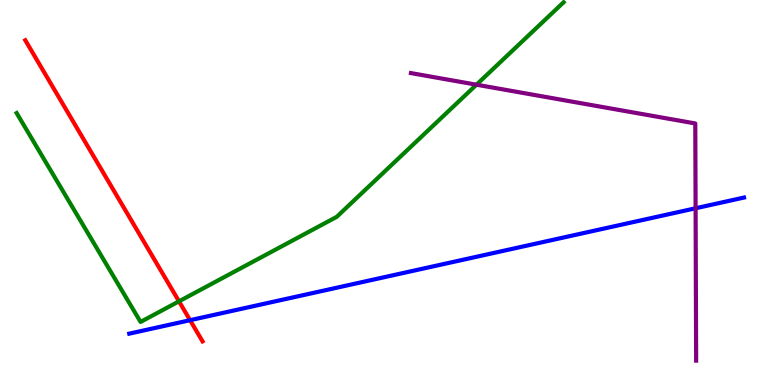[{'lines': ['blue', 'red'], 'intersections': [{'x': 2.45, 'y': 1.68}]}, {'lines': ['green', 'red'], 'intersections': [{'x': 2.31, 'y': 2.17}]}, {'lines': ['purple', 'red'], 'intersections': []}, {'lines': ['blue', 'green'], 'intersections': []}, {'lines': ['blue', 'purple'], 'intersections': [{'x': 8.98, 'y': 4.59}]}, {'lines': ['green', 'purple'], 'intersections': [{'x': 6.15, 'y': 7.8}]}]